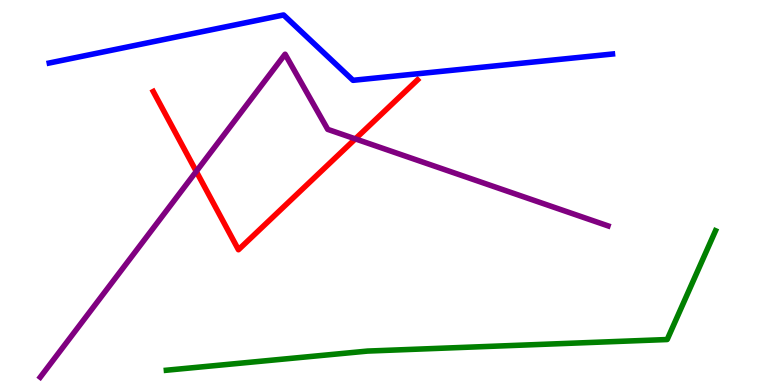[{'lines': ['blue', 'red'], 'intersections': []}, {'lines': ['green', 'red'], 'intersections': []}, {'lines': ['purple', 'red'], 'intersections': [{'x': 2.53, 'y': 5.55}, {'x': 4.59, 'y': 6.39}]}, {'lines': ['blue', 'green'], 'intersections': []}, {'lines': ['blue', 'purple'], 'intersections': []}, {'lines': ['green', 'purple'], 'intersections': []}]